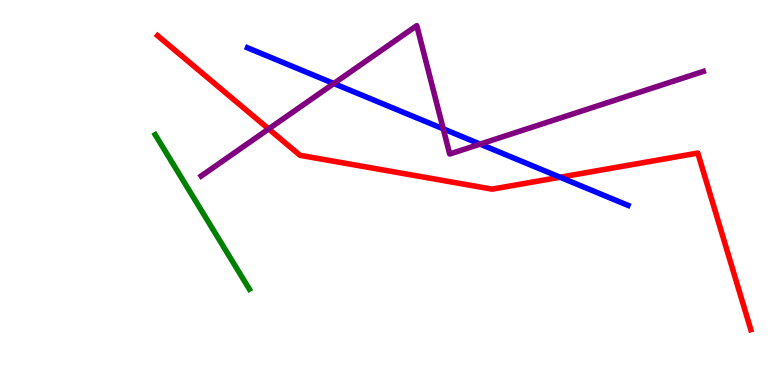[{'lines': ['blue', 'red'], 'intersections': [{'x': 7.23, 'y': 5.4}]}, {'lines': ['green', 'red'], 'intersections': []}, {'lines': ['purple', 'red'], 'intersections': [{'x': 3.47, 'y': 6.65}]}, {'lines': ['blue', 'green'], 'intersections': []}, {'lines': ['blue', 'purple'], 'intersections': [{'x': 4.31, 'y': 7.83}, {'x': 5.72, 'y': 6.65}, {'x': 6.2, 'y': 6.26}]}, {'lines': ['green', 'purple'], 'intersections': []}]